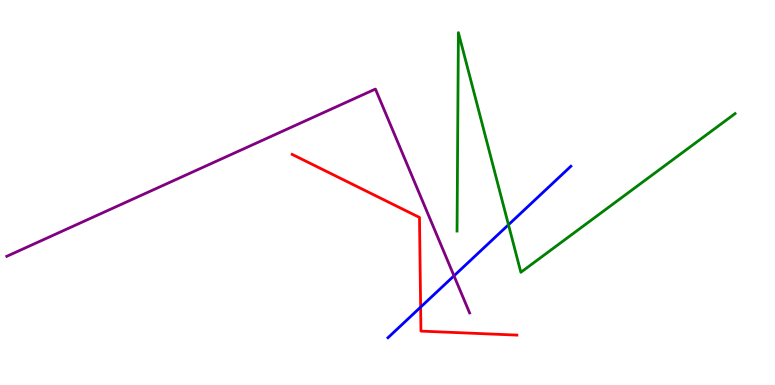[{'lines': ['blue', 'red'], 'intersections': [{'x': 5.43, 'y': 2.02}]}, {'lines': ['green', 'red'], 'intersections': []}, {'lines': ['purple', 'red'], 'intersections': []}, {'lines': ['blue', 'green'], 'intersections': [{'x': 6.56, 'y': 4.16}]}, {'lines': ['blue', 'purple'], 'intersections': [{'x': 5.86, 'y': 2.84}]}, {'lines': ['green', 'purple'], 'intersections': []}]